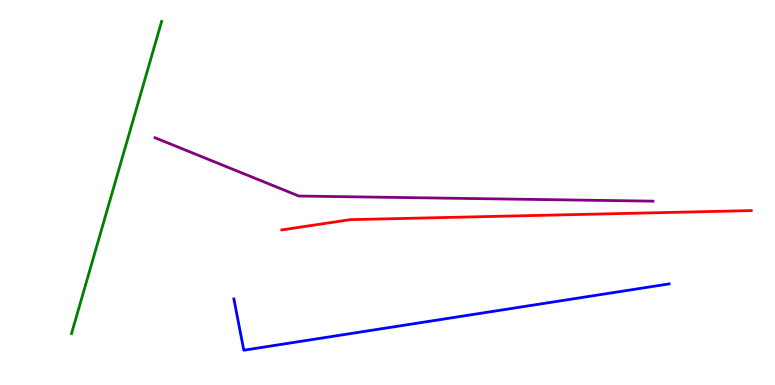[{'lines': ['blue', 'red'], 'intersections': []}, {'lines': ['green', 'red'], 'intersections': []}, {'lines': ['purple', 'red'], 'intersections': []}, {'lines': ['blue', 'green'], 'intersections': []}, {'lines': ['blue', 'purple'], 'intersections': []}, {'lines': ['green', 'purple'], 'intersections': []}]